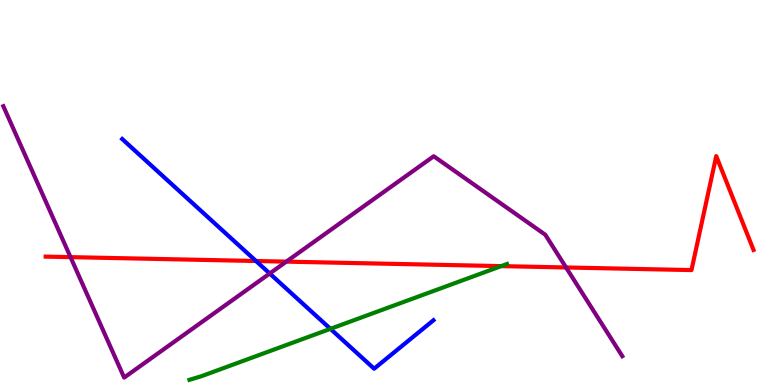[{'lines': ['blue', 'red'], 'intersections': [{'x': 3.3, 'y': 3.22}]}, {'lines': ['green', 'red'], 'intersections': [{'x': 6.47, 'y': 3.09}]}, {'lines': ['purple', 'red'], 'intersections': [{'x': 0.91, 'y': 3.32}, {'x': 3.69, 'y': 3.2}, {'x': 7.3, 'y': 3.05}]}, {'lines': ['blue', 'green'], 'intersections': [{'x': 4.26, 'y': 1.46}]}, {'lines': ['blue', 'purple'], 'intersections': [{'x': 3.48, 'y': 2.9}]}, {'lines': ['green', 'purple'], 'intersections': []}]